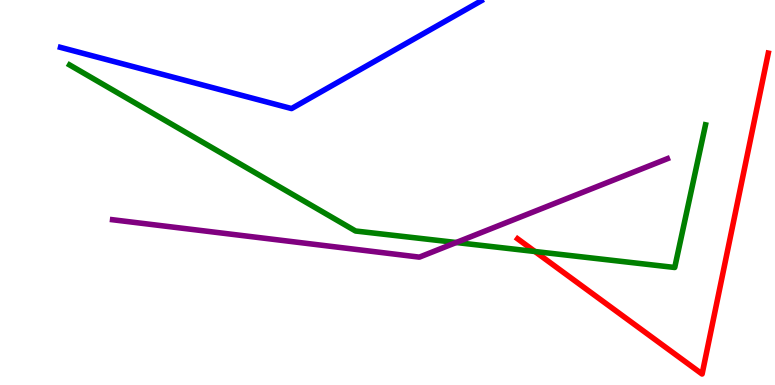[{'lines': ['blue', 'red'], 'intersections': []}, {'lines': ['green', 'red'], 'intersections': [{'x': 6.9, 'y': 3.47}]}, {'lines': ['purple', 'red'], 'intersections': []}, {'lines': ['blue', 'green'], 'intersections': []}, {'lines': ['blue', 'purple'], 'intersections': []}, {'lines': ['green', 'purple'], 'intersections': [{'x': 5.89, 'y': 3.7}]}]